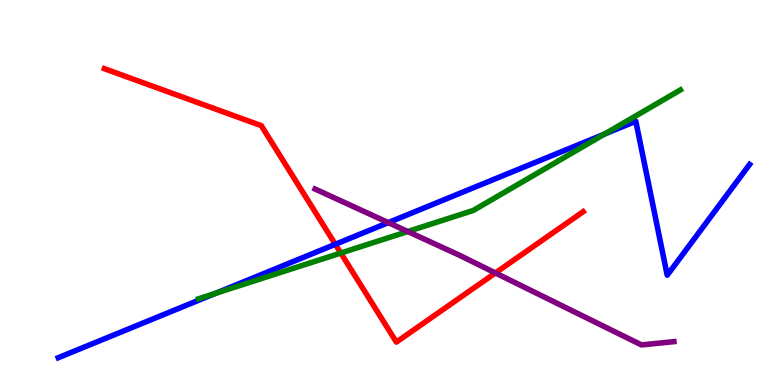[{'lines': ['blue', 'red'], 'intersections': [{'x': 4.33, 'y': 3.65}]}, {'lines': ['green', 'red'], 'intersections': [{'x': 4.4, 'y': 3.43}]}, {'lines': ['purple', 'red'], 'intersections': [{'x': 6.39, 'y': 2.91}]}, {'lines': ['blue', 'green'], 'intersections': [{'x': 2.78, 'y': 2.38}, {'x': 7.8, 'y': 6.52}]}, {'lines': ['blue', 'purple'], 'intersections': [{'x': 5.01, 'y': 4.22}]}, {'lines': ['green', 'purple'], 'intersections': [{'x': 5.26, 'y': 3.99}]}]